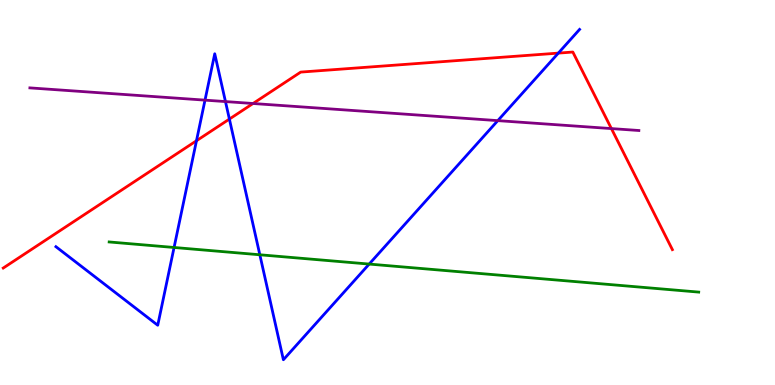[{'lines': ['blue', 'red'], 'intersections': [{'x': 2.54, 'y': 6.34}, {'x': 2.96, 'y': 6.91}, {'x': 7.2, 'y': 8.62}]}, {'lines': ['green', 'red'], 'intersections': []}, {'lines': ['purple', 'red'], 'intersections': [{'x': 3.26, 'y': 7.31}, {'x': 7.89, 'y': 6.66}]}, {'lines': ['blue', 'green'], 'intersections': [{'x': 2.25, 'y': 3.57}, {'x': 3.35, 'y': 3.38}, {'x': 4.76, 'y': 3.14}]}, {'lines': ['blue', 'purple'], 'intersections': [{'x': 2.65, 'y': 7.4}, {'x': 2.91, 'y': 7.36}, {'x': 6.42, 'y': 6.87}]}, {'lines': ['green', 'purple'], 'intersections': []}]